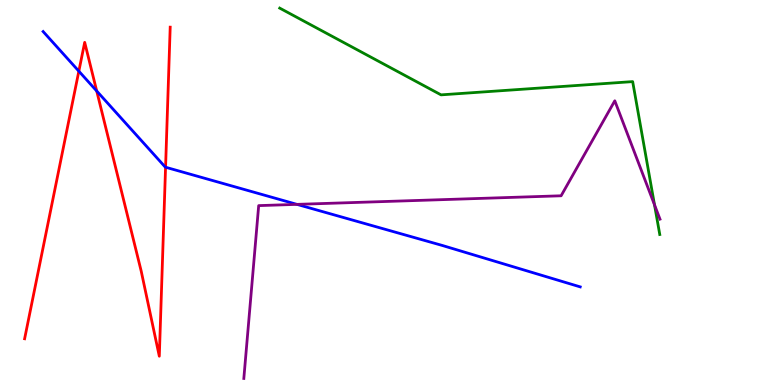[{'lines': ['blue', 'red'], 'intersections': [{'x': 1.02, 'y': 8.15}, {'x': 1.25, 'y': 7.64}, {'x': 2.14, 'y': 5.66}]}, {'lines': ['green', 'red'], 'intersections': []}, {'lines': ['purple', 'red'], 'intersections': []}, {'lines': ['blue', 'green'], 'intersections': []}, {'lines': ['blue', 'purple'], 'intersections': [{'x': 3.83, 'y': 4.69}]}, {'lines': ['green', 'purple'], 'intersections': [{'x': 8.45, 'y': 4.68}]}]